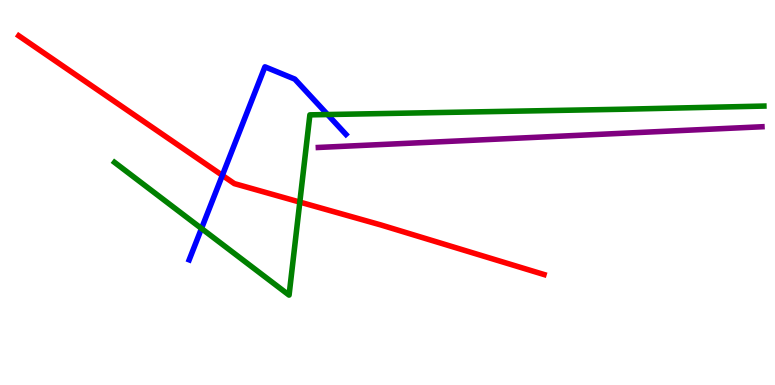[{'lines': ['blue', 'red'], 'intersections': [{'x': 2.87, 'y': 5.44}]}, {'lines': ['green', 'red'], 'intersections': [{'x': 3.87, 'y': 4.75}]}, {'lines': ['purple', 'red'], 'intersections': []}, {'lines': ['blue', 'green'], 'intersections': [{'x': 2.6, 'y': 4.07}, {'x': 4.23, 'y': 7.02}]}, {'lines': ['blue', 'purple'], 'intersections': []}, {'lines': ['green', 'purple'], 'intersections': []}]